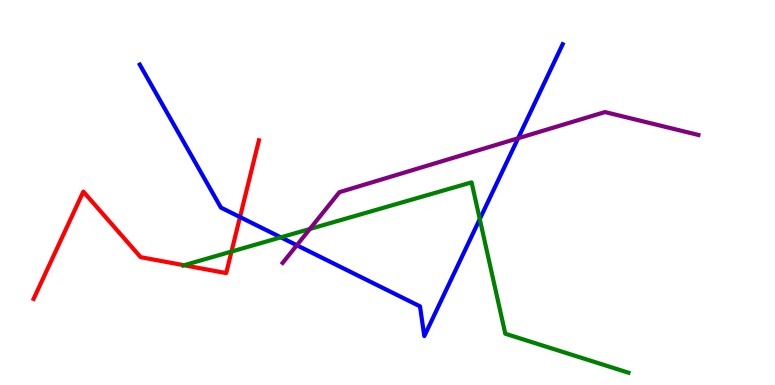[{'lines': ['blue', 'red'], 'intersections': [{'x': 3.1, 'y': 4.36}]}, {'lines': ['green', 'red'], 'intersections': [{'x': 2.37, 'y': 3.11}, {'x': 2.99, 'y': 3.47}]}, {'lines': ['purple', 'red'], 'intersections': []}, {'lines': ['blue', 'green'], 'intersections': [{'x': 3.62, 'y': 3.84}, {'x': 6.19, 'y': 4.31}]}, {'lines': ['blue', 'purple'], 'intersections': [{'x': 3.83, 'y': 3.63}, {'x': 6.69, 'y': 6.41}]}, {'lines': ['green', 'purple'], 'intersections': [{'x': 4.0, 'y': 4.05}]}]